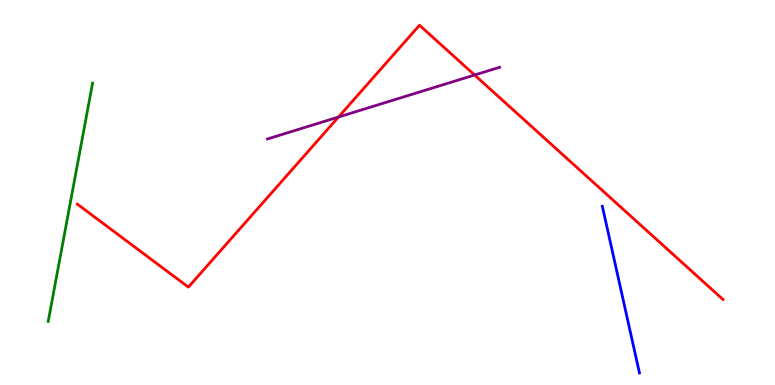[{'lines': ['blue', 'red'], 'intersections': []}, {'lines': ['green', 'red'], 'intersections': []}, {'lines': ['purple', 'red'], 'intersections': [{'x': 4.37, 'y': 6.96}, {'x': 6.12, 'y': 8.05}]}, {'lines': ['blue', 'green'], 'intersections': []}, {'lines': ['blue', 'purple'], 'intersections': []}, {'lines': ['green', 'purple'], 'intersections': []}]